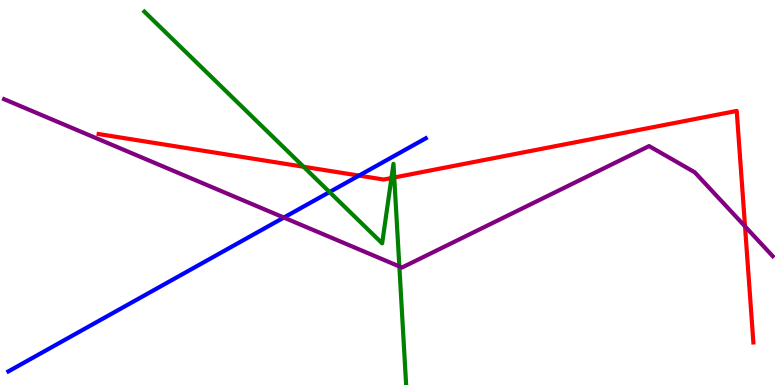[{'lines': ['blue', 'red'], 'intersections': [{'x': 4.63, 'y': 5.44}]}, {'lines': ['green', 'red'], 'intersections': [{'x': 3.92, 'y': 5.67}, {'x': 5.05, 'y': 5.38}, {'x': 5.09, 'y': 5.39}]}, {'lines': ['purple', 'red'], 'intersections': [{'x': 9.61, 'y': 4.12}]}, {'lines': ['blue', 'green'], 'intersections': [{'x': 4.25, 'y': 5.01}]}, {'lines': ['blue', 'purple'], 'intersections': [{'x': 3.66, 'y': 4.35}]}, {'lines': ['green', 'purple'], 'intersections': [{'x': 5.15, 'y': 3.08}]}]